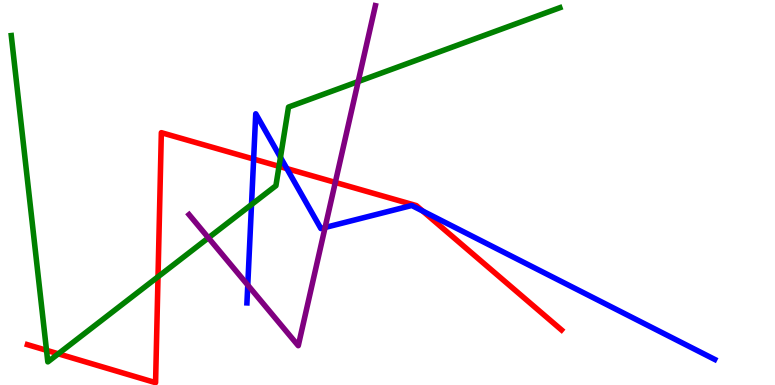[{'lines': ['blue', 'red'], 'intersections': [{'x': 3.27, 'y': 5.87}, {'x': 3.7, 'y': 5.62}, {'x': 5.45, 'y': 4.52}]}, {'lines': ['green', 'red'], 'intersections': [{'x': 0.6, 'y': 0.901}, {'x': 0.752, 'y': 0.81}, {'x': 2.04, 'y': 2.81}, {'x': 3.6, 'y': 5.68}]}, {'lines': ['purple', 'red'], 'intersections': [{'x': 4.33, 'y': 5.26}]}, {'lines': ['blue', 'green'], 'intersections': [{'x': 3.25, 'y': 4.69}, {'x': 3.62, 'y': 5.91}]}, {'lines': ['blue', 'purple'], 'intersections': [{'x': 3.2, 'y': 2.6}, {'x': 4.19, 'y': 4.09}]}, {'lines': ['green', 'purple'], 'intersections': [{'x': 2.69, 'y': 3.82}, {'x': 4.62, 'y': 7.88}]}]